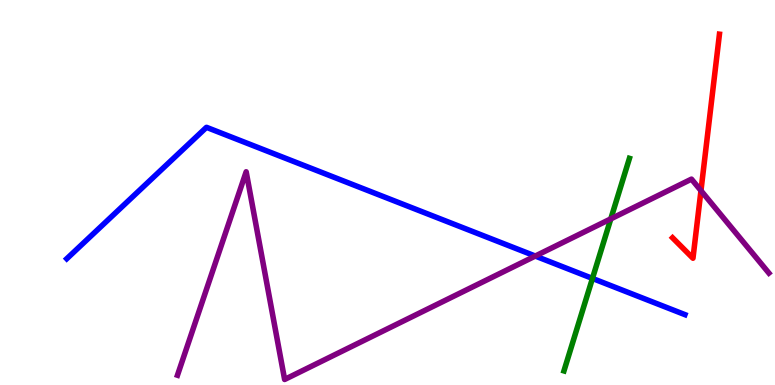[{'lines': ['blue', 'red'], 'intersections': []}, {'lines': ['green', 'red'], 'intersections': []}, {'lines': ['purple', 'red'], 'intersections': [{'x': 9.04, 'y': 5.05}]}, {'lines': ['blue', 'green'], 'intersections': [{'x': 7.64, 'y': 2.77}]}, {'lines': ['blue', 'purple'], 'intersections': [{'x': 6.91, 'y': 3.35}]}, {'lines': ['green', 'purple'], 'intersections': [{'x': 7.88, 'y': 4.32}]}]